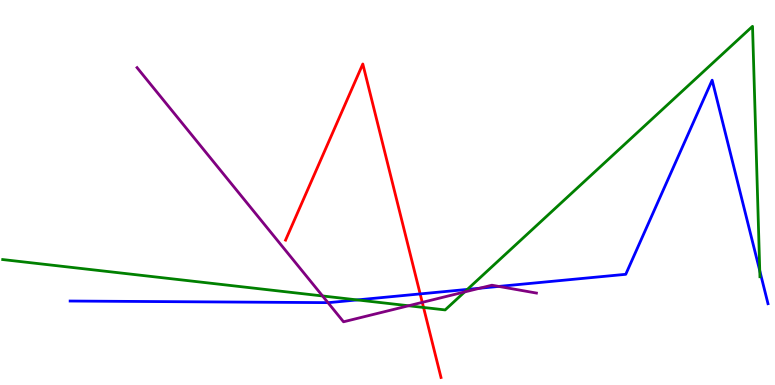[{'lines': ['blue', 'red'], 'intersections': [{'x': 5.42, 'y': 2.37}]}, {'lines': ['green', 'red'], 'intersections': [{'x': 5.47, 'y': 2.01}]}, {'lines': ['purple', 'red'], 'intersections': [{'x': 5.45, 'y': 2.15}]}, {'lines': ['blue', 'green'], 'intersections': [{'x': 4.61, 'y': 2.21}, {'x': 6.03, 'y': 2.48}, {'x': 9.8, 'y': 2.97}]}, {'lines': ['blue', 'purple'], 'intersections': [{'x': 4.23, 'y': 2.14}, {'x': 6.19, 'y': 2.51}, {'x': 6.44, 'y': 2.56}]}, {'lines': ['green', 'purple'], 'intersections': [{'x': 4.16, 'y': 2.31}, {'x': 5.27, 'y': 2.06}, {'x': 6.0, 'y': 2.42}]}]